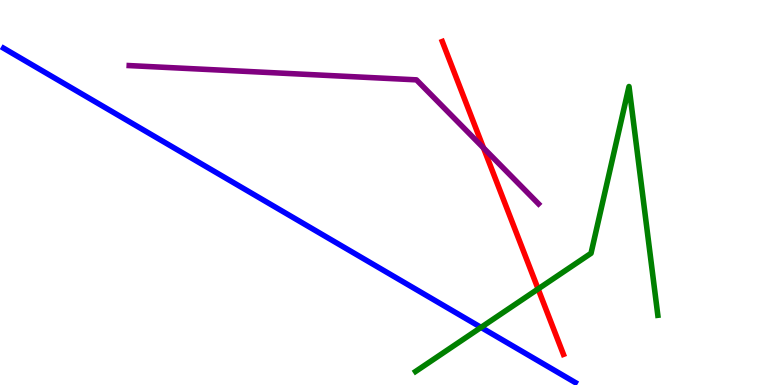[{'lines': ['blue', 'red'], 'intersections': []}, {'lines': ['green', 'red'], 'intersections': [{'x': 6.94, 'y': 2.49}]}, {'lines': ['purple', 'red'], 'intersections': [{'x': 6.24, 'y': 6.16}]}, {'lines': ['blue', 'green'], 'intersections': [{'x': 6.21, 'y': 1.5}]}, {'lines': ['blue', 'purple'], 'intersections': []}, {'lines': ['green', 'purple'], 'intersections': []}]